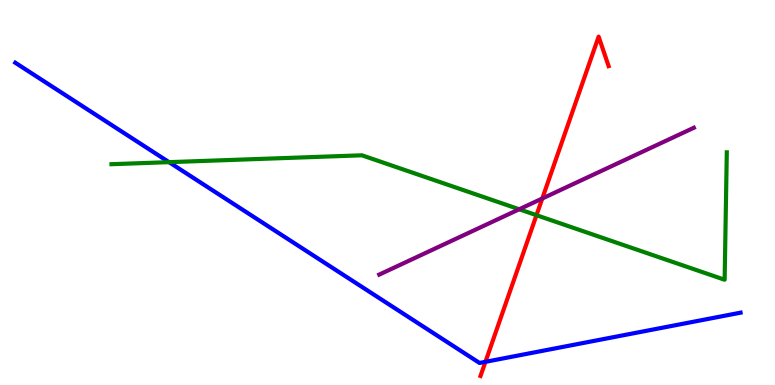[{'lines': ['blue', 'red'], 'intersections': [{'x': 6.26, 'y': 0.602}]}, {'lines': ['green', 'red'], 'intersections': [{'x': 6.92, 'y': 4.41}]}, {'lines': ['purple', 'red'], 'intersections': [{'x': 7.0, 'y': 4.84}]}, {'lines': ['blue', 'green'], 'intersections': [{'x': 2.18, 'y': 5.79}]}, {'lines': ['blue', 'purple'], 'intersections': []}, {'lines': ['green', 'purple'], 'intersections': [{'x': 6.7, 'y': 4.56}]}]